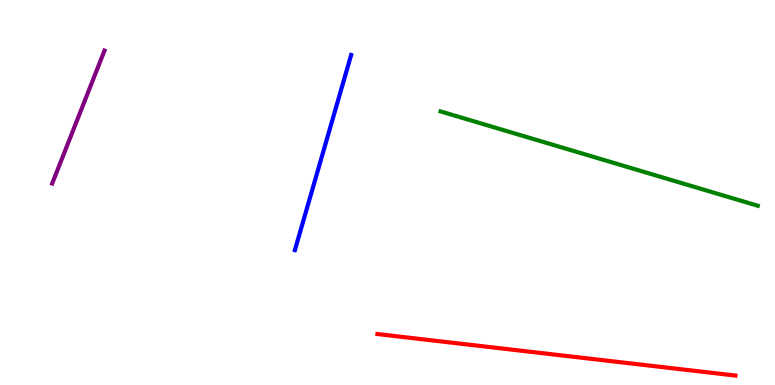[{'lines': ['blue', 'red'], 'intersections': []}, {'lines': ['green', 'red'], 'intersections': []}, {'lines': ['purple', 'red'], 'intersections': []}, {'lines': ['blue', 'green'], 'intersections': []}, {'lines': ['blue', 'purple'], 'intersections': []}, {'lines': ['green', 'purple'], 'intersections': []}]